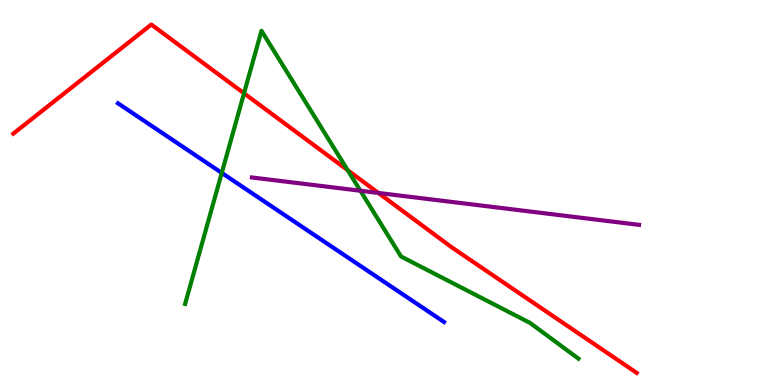[{'lines': ['blue', 'red'], 'intersections': []}, {'lines': ['green', 'red'], 'intersections': [{'x': 3.15, 'y': 7.58}, {'x': 4.49, 'y': 5.58}]}, {'lines': ['purple', 'red'], 'intersections': [{'x': 4.88, 'y': 4.99}]}, {'lines': ['blue', 'green'], 'intersections': [{'x': 2.86, 'y': 5.51}]}, {'lines': ['blue', 'purple'], 'intersections': []}, {'lines': ['green', 'purple'], 'intersections': [{'x': 4.65, 'y': 5.05}]}]